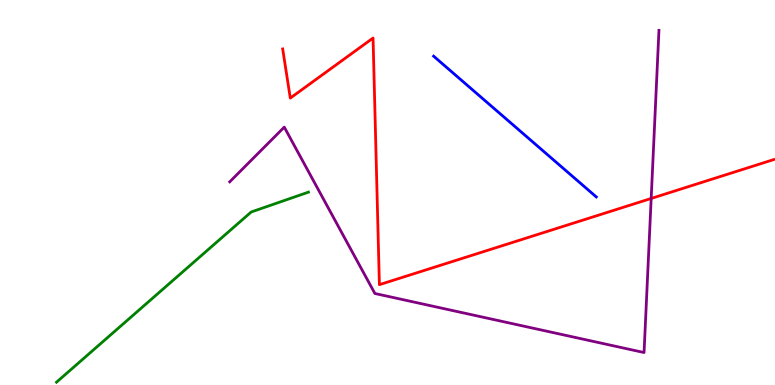[{'lines': ['blue', 'red'], 'intersections': []}, {'lines': ['green', 'red'], 'intersections': []}, {'lines': ['purple', 'red'], 'intersections': [{'x': 8.4, 'y': 4.85}]}, {'lines': ['blue', 'green'], 'intersections': []}, {'lines': ['blue', 'purple'], 'intersections': []}, {'lines': ['green', 'purple'], 'intersections': []}]